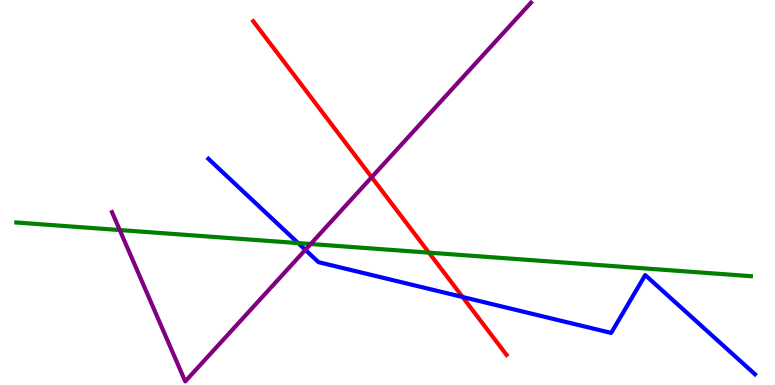[{'lines': ['blue', 'red'], 'intersections': [{'x': 5.97, 'y': 2.29}]}, {'lines': ['green', 'red'], 'intersections': [{'x': 5.53, 'y': 3.44}]}, {'lines': ['purple', 'red'], 'intersections': [{'x': 4.8, 'y': 5.4}]}, {'lines': ['blue', 'green'], 'intersections': [{'x': 3.85, 'y': 3.69}]}, {'lines': ['blue', 'purple'], 'intersections': [{'x': 3.94, 'y': 3.51}]}, {'lines': ['green', 'purple'], 'intersections': [{'x': 1.55, 'y': 4.02}, {'x': 4.01, 'y': 3.66}]}]